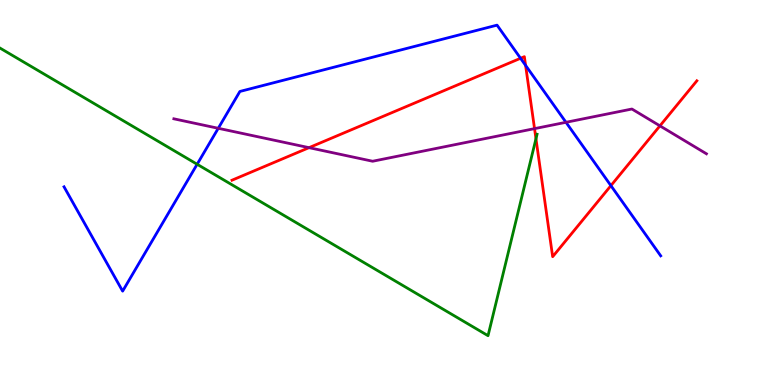[{'lines': ['blue', 'red'], 'intersections': [{'x': 6.72, 'y': 8.49}, {'x': 6.78, 'y': 8.3}, {'x': 7.88, 'y': 5.18}]}, {'lines': ['green', 'red'], 'intersections': [{'x': 6.92, 'y': 6.4}]}, {'lines': ['purple', 'red'], 'intersections': [{'x': 3.99, 'y': 6.16}, {'x': 6.9, 'y': 6.66}, {'x': 8.52, 'y': 6.73}]}, {'lines': ['blue', 'green'], 'intersections': [{'x': 2.54, 'y': 5.73}]}, {'lines': ['blue', 'purple'], 'intersections': [{'x': 2.82, 'y': 6.67}, {'x': 7.3, 'y': 6.82}]}, {'lines': ['green', 'purple'], 'intersections': []}]